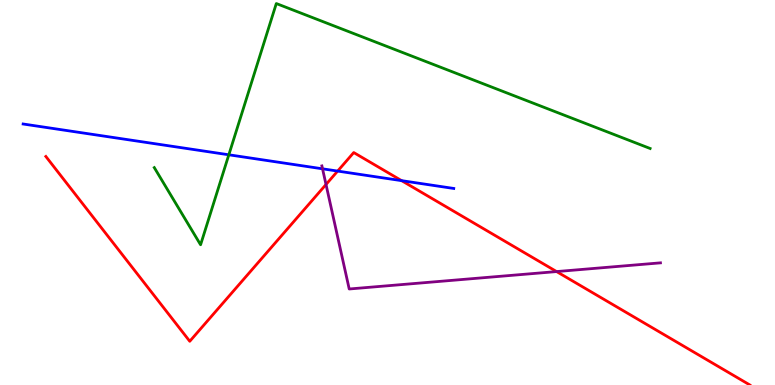[{'lines': ['blue', 'red'], 'intersections': [{'x': 4.36, 'y': 5.56}, {'x': 5.18, 'y': 5.31}]}, {'lines': ['green', 'red'], 'intersections': []}, {'lines': ['purple', 'red'], 'intersections': [{'x': 4.21, 'y': 5.21}, {'x': 7.18, 'y': 2.95}]}, {'lines': ['blue', 'green'], 'intersections': [{'x': 2.95, 'y': 5.98}]}, {'lines': ['blue', 'purple'], 'intersections': [{'x': 4.16, 'y': 5.62}]}, {'lines': ['green', 'purple'], 'intersections': []}]